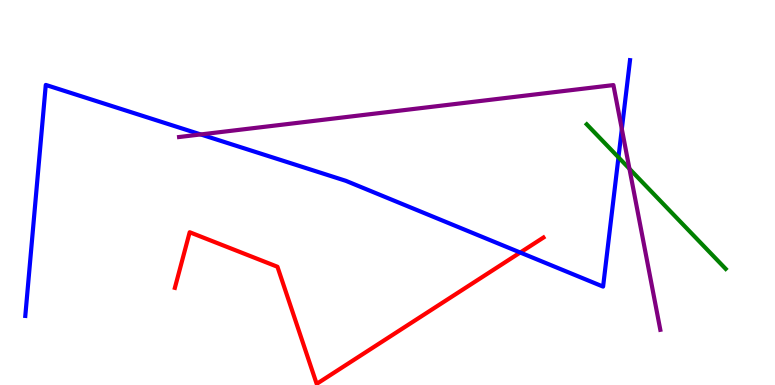[{'lines': ['blue', 'red'], 'intersections': [{'x': 6.71, 'y': 3.44}]}, {'lines': ['green', 'red'], 'intersections': []}, {'lines': ['purple', 'red'], 'intersections': []}, {'lines': ['blue', 'green'], 'intersections': [{'x': 7.98, 'y': 5.91}]}, {'lines': ['blue', 'purple'], 'intersections': [{'x': 2.59, 'y': 6.51}, {'x': 8.02, 'y': 6.65}]}, {'lines': ['green', 'purple'], 'intersections': [{'x': 8.12, 'y': 5.62}]}]